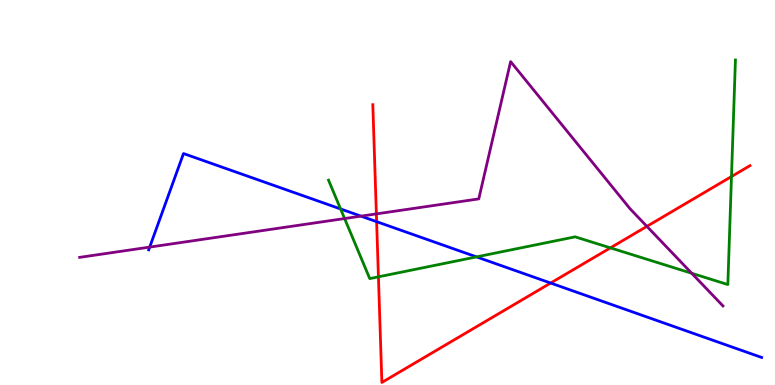[{'lines': ['blue', 'red'], 'intersections': [{'x': 4.86, 'y': 4.24}, {'x': 7.11, 'y': 2.65}]}, {'lines': ['green', 'red'], 'intersections': [{'x': 4.88, 'y': 2.81}, {'x': 7.88, 'y': 3.56}, {'x': 9.44, 'y': 5.41}]}, {'lines': ['purple', 'red'], 'intersections': [{'x': 4.86, 'y': 4.44}, {'x': 8.35, 'y': 4.12}]}, {'lines': ['blue', 'green'], 'intersections': [{'x': 4.39, 'y': 4.57}, {'x': 6.15, 'y': 3.33}]}, {'lines': ['blue', 'purple'], 'intersections': [{'x': 1.93, 'y': 3.58}, {'x': 4.66, 'y': 4.39}]}, {'lines': ['green', 'purple'], 'intersections': [{'x': 4.45, 'y': 4.32}, {'x': 8.93, 'y': 2.9}]}]